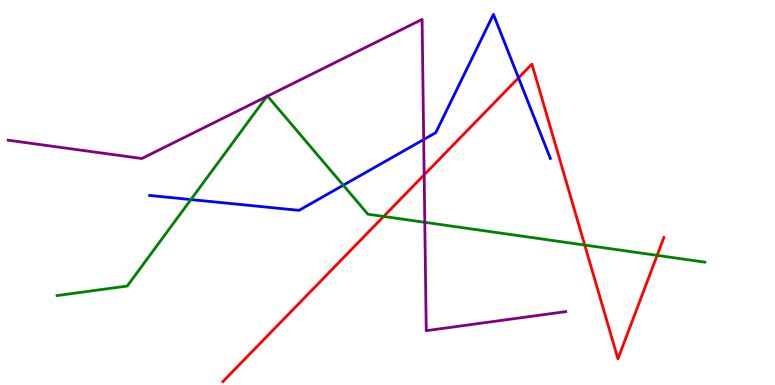[{'lines': ['blue', 'red'], 'intersections': [{'x': 6.69, 'y': 7.98}]}, {'lines': ['green', 'red'], 'intersections': [{'x': 4.95, 'y': 4.38}, {'x': 7.55, 'y': 3.63}, {'x': 8.48, 'y': 3.37}]}, {'lines': ['purple', 'red'], 'intersections': [{'x': 5.47, 'y': 5.46}]}, {'lines': ['blue', 'green'], 'intersections': [{'x': 2.46, 'y': 4.82}, {'x': 4.43, 'y': 5.19}]}, {'lines': ['blue', 'purple'], 'intersections': [{'x': 5.47, 'y': 6.38}]}, {'lines': ['green', 'purple'], 'intersections': [{'x': 3.44, 'y': 7.49}, {'x': 3.45, 'y': 7.5}, {'x': 5.48, 'y': 4.23}]}]